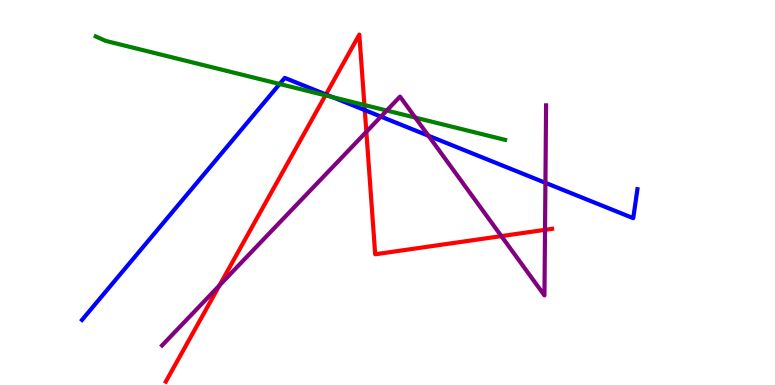[{'lines': ['blue', 'red'], 'intersections': [{'x': 4.21, 'y': 7.55}, {'x': 4.71, 'y': 7.14}]}, {'lines': ['green', 'red'], 'intersections': [{'x': 4.2, 'y': 7.52}, {'x': 4.7, 'y': 7.27}]}, {'lines': ['purple', 'red'], 'intersections': [{'x': 2.83, 'y': 2.59}, {'x': 4.73, 'y': 6.58}, {'x': 6.47, 'y': 3.87}, {'x': 7.03, 'y': 4.03}]}, {'lines': ['blue', 'green'], 'intersections': [{'x': 3.61, 'y': 7.82}, {'x': 4.29, 'y': 7.48}]}, {'lines': ['blue', 'purple'], 'intersections': [{'x': 4.92, 'y': 6.97}, {'x': 5.53, 'y': 6.47}, {'x': 7.04, 'y': 5.25}]}, {'lines': ['green', 'purple'], 'intersections': [{'x': 4.99, 'y': 7.13}, {'x': 5.36, 'y': 6.95}]}]